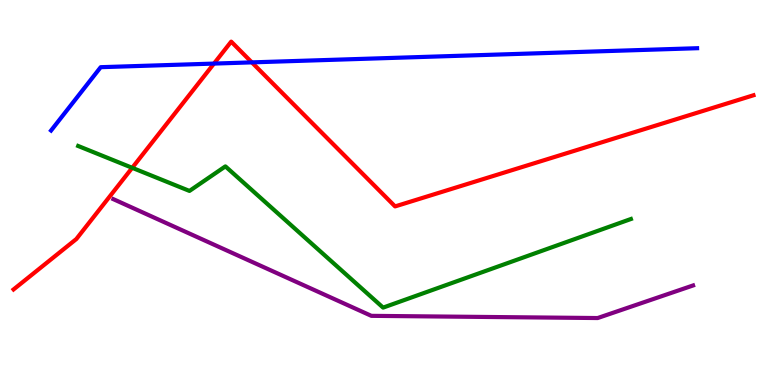[{'lines': ['blue', 'red'], 'intersections': [{'x': 2.76, 'y': 8.35}, {'x': 3.25, 'y': 8.38}]}, {'lines': ['green', 'red'], 'intersections': [{'x': 1.71, 'y': 5.64}]}, {'lines': ['purple', 'red'], 'intersections': []}, {'lines': ['blue', 'green'], 'intersections': []}, {'lines': ['blue', 'purple'], 'intersections': []}, {'lines': ['green', 'purple'], 'intersections': []}]